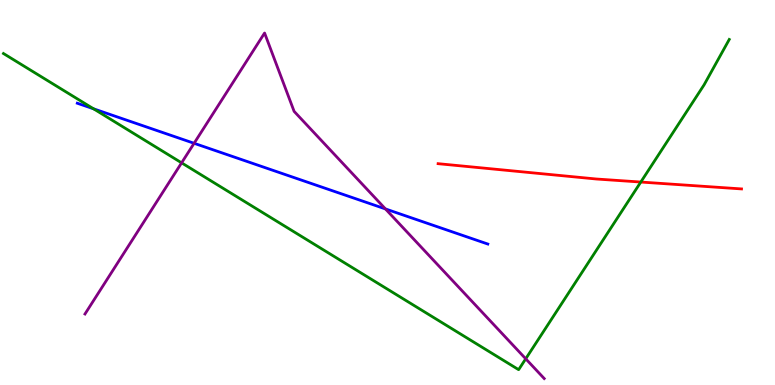[{'lines': ['blue', 'red'], 'intersections': []}, {'lines': ['green', 'red'], 'intersections': [{'x': 8.27, 'y': 5.27}]}, {'lines': ['purple', 'red'], 'intersections': []}, {'lines': ['blue', 'green'], 'intersections': [{'x': 1.21, 'y': 7.17}]}, {'lines': ['blue', 'purple'], 'intersections': [{'x': 2.5, 'y': 6.28}, {'x': 4.97, 'y': 4.57}]}, {'lines': ['green', 'purple'], 'intersections': [{'x': 2.34, 'y': 5.77}, {'x': 6.78, 'y': 0.681}]}]